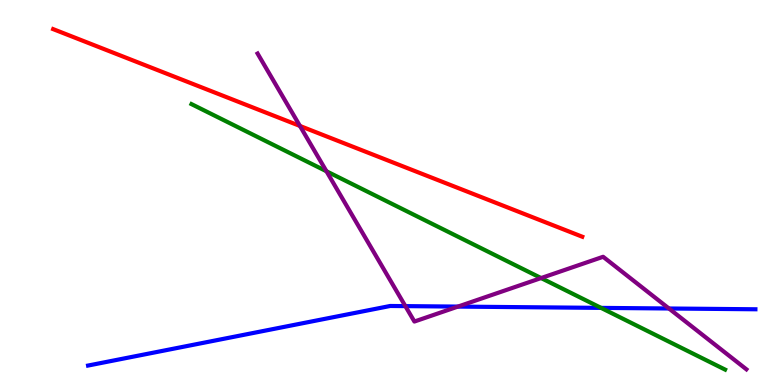[{'lines': ['blue', 'red'], 'intersections': []}, {'lines': ['green', 'red'], 'intersections': []}, {'lines': ['purple', 'red'], 'intersections': [{'x': 3.87, 'y': 6.73}]}, {'lines': ['blue', 'green'], 'intersections': [{'x': 7.76, 'y': 2.0}]}, {'lines': ['blue', 'purple'], 'intersections': [{'x': 5.23, 'y': 2.05}, {'x': 5.91, 'y': 2.04}, {'x': 8.63, 'y': 1.99}]}, {'lines': ['green', 'purple'], 'intersections': [{'x': 4.21, 'y': 5.55}, {'x': 6.98, 'y': 2.78}]}]